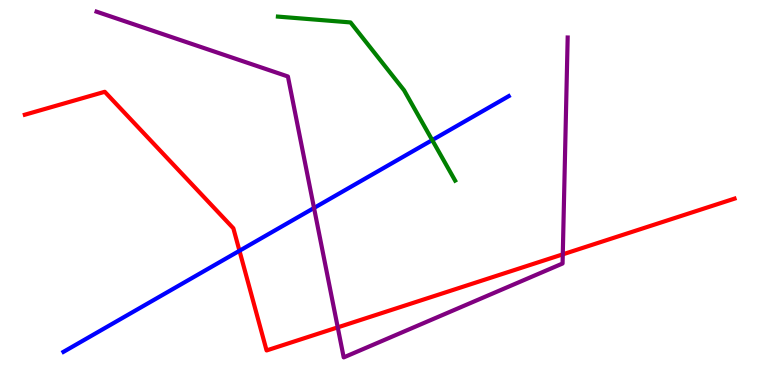[{'lines': ['blue', 'red'], 'intersections': [{'x': 3.09, 'y': 3.49}]}, {'lines': ['green', 'red'], 'intersections': []}, {'lines': ['purple', 'red'], 'intersections': [{'x': 4.36, 'y': 1.5}, {'x': 7.26, 'y': 3.39}]}, {'lines': ['blue', 'green'], 'intersections': [{'x': 5.58, 'y': 6.36}]}, {'lines': ['blue', 'purple'], 'intersections': [{'x': 4.05, 'y': 4.6}]}, {'lines': ['green', 'purple'], 'intersections': []}]